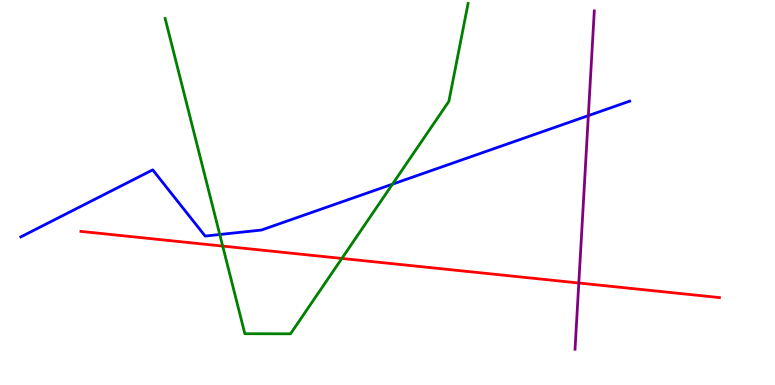[{'lines': ['blue', 'red'], 'intersections': []}, {'lines': ['green', 'red'], 'intersections': [{'x': 2.87, 'y': 3.61}, {'x': 4.41, 'y': 3.29}]}, {'lines': ['purple', 'red'], 'intersections': [{'x': 7.47, 'y': 2.65}]}, {'lines': ['blue', 'green'], 'intersections': [{'x': 2.84, 'y': 3.91}, {'x': 5.06, 'y': 5.22}]}, {'lines': ['blue', 'purple'], 'intersections': [{'x': 7.59, 'y': 7.0}]}, {'lines': ['green', 'purple'], 'intersections': []}]